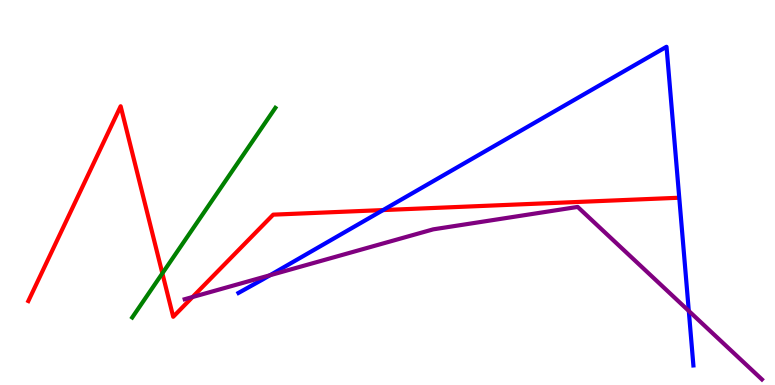[{'lines': ['blue', 'red'], 'intersections': [{'x': 4.94, 'y': 4.54}]}, {'lines': ['green', 'red'], 'intersections': [{'x': 2.1, 'y': 2.9}]}, {'lines': ['purple', 'red'], 'intersections': [{'x': 2.48, 'y': 2.29}]}, {'lines': ['blue', 'green'], 'intersections': []}, {'lines': ['blue', 'purple'], 'intersections': [{'x': 3.48, 'y': 2.85}, {'x': 8.89, 'y': 1.92}]}, {'lines': ['green', 'purple'], 'intersections': []}]